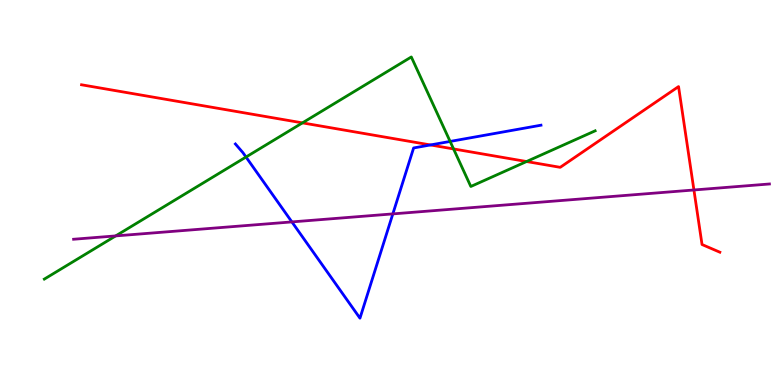[{'lines': ['blue', 'red'], 'intersections': [{'x': 5.55, 'y': 6.24}]}, {'lines': ['green', 'red'], 'intersections': [{'x': 3.9, 'y': 6.81}, {'x': 5.85, 'y': 6.13}, {'x': 6.79, 'y': 5.8}]}, {'lines': ['purple', 'red'], 'intersections': [{'x': 8.95, 'y': 5.07}]}, {'lines': ['blue', 'green'], 'intersections': [{'x': 3.17, 'y': 5.92}, {'x': 5.81, 'y': 6.33}]}, {'lines': ['blue', 'purple'], 'intersections': [{'x': 3.77, 'y': 4.24}, {'x': 5.07, 'y': 4.44}]}, {'lines': ['green', 'purple'], 'intersections': [{'x': 1.49, 'y': 3.87}]}]